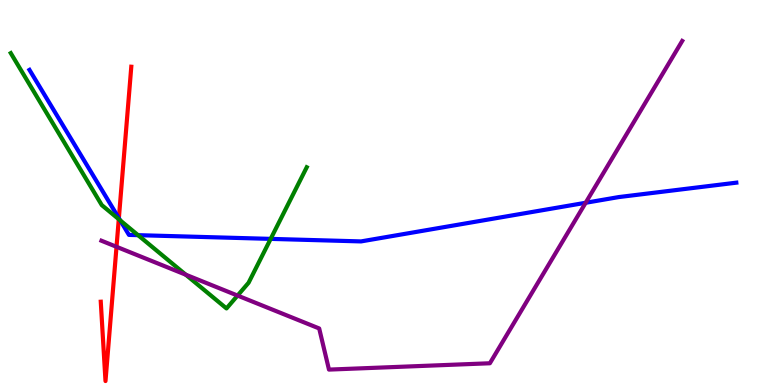[{'lines': ['blue', 'red'], 'intersections': [{'x': 1.53, 'y': 4.33}]}, {'lines': ['green', 'red'], 'intersections': [{'x': 1.53, 'y': 4.31}]}, {'lines': ['purple', 'red'], 'intersections': [{'x': 1.5, 'y': 3.59}]}, {'lines': ['blue', 'green'], 'intersections': [{'x': 1.55, 'y': 4.28}, {'x': 1.78, 'y': 3.89}, {'x': 3.49, 'y': 3.8}]}, {'lines': ['blue', 'purple'], 'intersections': [{'x': 7.56, 'y': 4.73}]}, {'lines': ['green', 'purple'], 'intersections': [{'x': 2.4, 'y': 2.86}, {'x': 3.07, 'y': 2.32}]}]